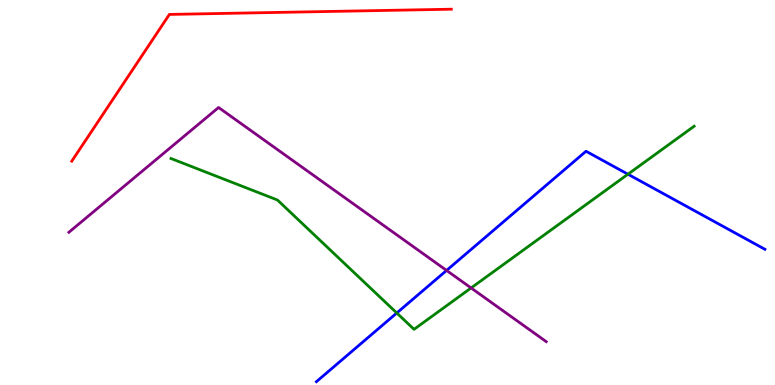[{'lines': ['blue', 'red'], 'intersections': []}, {'lines': ['green', 'red'], 'intersections': []}, {'lines': ['purple', 'red'], 'intersections': []}, {'lines': ['blue', 'green'], 'intersections': [{'x': 5.12, 'y': 1.87}, {'x': 8.1, 'y': 5.47}]}, {'lines': ['blue', 'purple'], 'intersections': [{'x': 5.76, 'y': 2.98}]}, {'lines': ['green', 'purple'], 'intersections': [{'x': 6.08, 'y': 2.52}]}]